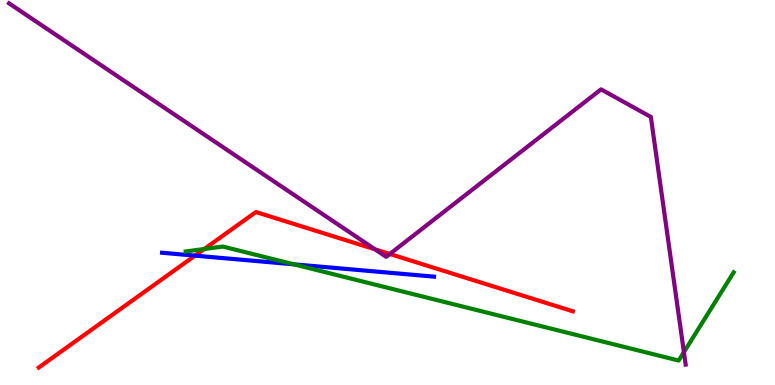[{'lines': ['blue', 'red'], 'intersections': [{'x': 2.52, 'y': 3.36}]}, {'lines': ['green', 'red'], 'intersections': [{'x': 2.64, 'y': 3.53}]}, {'lines': ['purple', 'red'], 'intersections': [{'x': 4.84, 'y': 3.52}, {'x': 5.03, 'y': 3.4}]}, {'lines': ['blue', 'green'], 'intersections': [{'x': 3.79, 'y': 3.13}]}, {'lines': ['blue', 'purple'], 'intersections': []}, {'lines': ['green', 'purple'], 'intersections': [{'x': 8.82, 'y': 0.854}]}]